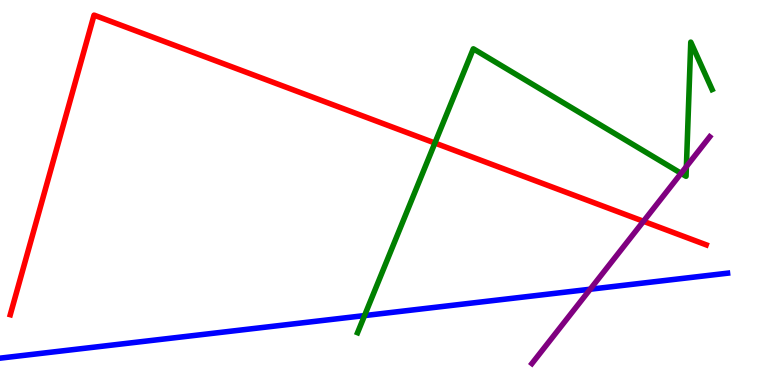[{'lines': ['blue', 'red'], 'intersections': []}, {'lines': ['green', 'red'], 'intersections': [{'x': 5.61, 'y': 6.28}]}, {'lines': ['purple', 'red'], 'intersections': [{'x': 8.3, 'y': 4.25}]}, {'lines': ['blue', 'green'], 'intersections': [{'x': 4.7, 'y': 1.8}]}, {'lines': ['blue', 'purple'], 'intersections': [{'x': 7.62, 'y': 2.49}]}, {'lines': ['green', 'purple'], 'intersections': [{'x': 8.79, 'y': 5.5}, {'x': 8.86, 'y': 5.67}]}]